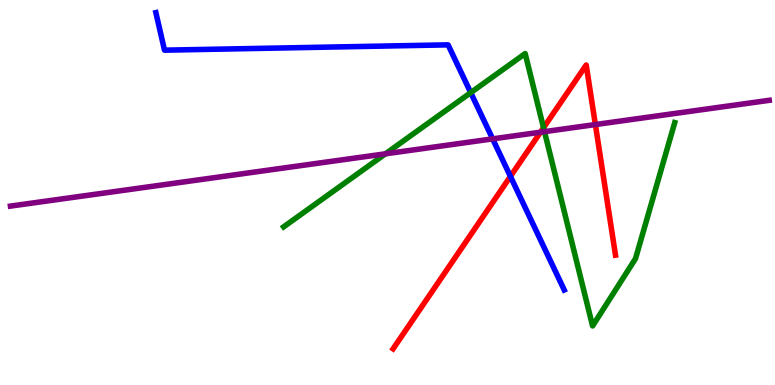[{'lines': ['blue', 'red'], 'intersections': [{'x': 6.59, 'y': 5.42}]}, {'lines': ['green', 'red'], 'intersections': [{'x': 7.01, 'y': 6.68}]}, {'lines': ['purple', 'red'], 'intersections': [{'x': 6.97, 'y': 6.57}, {'x': 7.68, 'y': 6.76}]}, {'lines': ['blue', 'green'], 'intersections': [{'x': 6.07, 'y': 7.59}]}, {'lines': ['blue', 'purple'], 'intersections': [{'x': 6.36, 'y': 6.39}]}, {'lines': ['green', 'purple'], 'intersections': [{'x': 4.97, 'y': 6.0}, {'x': 7.03, 'y': 6.58}]}]